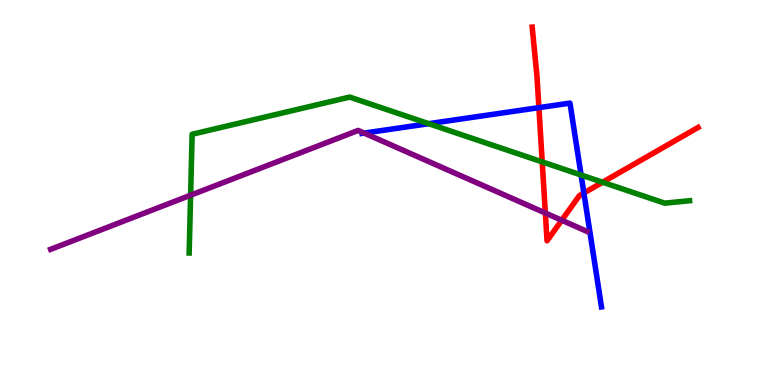[{'lines': ['blue', 'red'], 'intersections': [{'x': 6.95, 'y': 7.2}, {'x': 7.53, 'y': 4.99}]}, {'lines': ['green', 'red'], 'intersections': [{'x': 7.0, 'y': 5.79}, {'x': 7.78, 'y': 5.27}]}, {'lines': ['purple', 'red'], 'intersections': [{'x': 7.04, 'y': 4.47}, {'x': 7.25, 'y': 4.28}]}, {'lines': ['blue', 'green'], 'intersections': [{'x': 5.53, 'y': 6.79}, {'x': 7.5, 'y': 5.45}]}, {'lines': ['blue', 'purple'], 'intersections': [{'x': 4.7, 'y': 6.54}]}, {'lines': ['green', 'purple'], 'intersections': [{'x': 2.46, 'y': 4.93}]}]